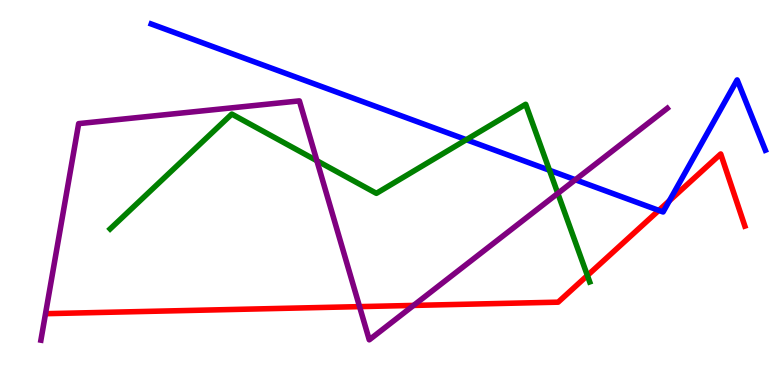[{'lines': ['blue', 'red'], 'intersections': [{'x': 8.5, 'y': 4.54}, {'x': 8.64, 'y': 4.79}]}, {'lines': ['green', 'red'], 'intersections': [{'x': 7.58, 'y': 2.84}]}, {'lines': ['purple', 'red'], 'intersections': [{'x': 4.64, 'y': 2.04}, {'x': 5.34, 'y': 2.07}]}, {'lines': ['blue', 'green'], 'intersections': [{'x': 6.02, 'y': 6.37}, {'x': 7.09, 'y': 5.58}]}, {'lines': ['blue', 'purple'], 'intersections': [{'x': 7.42, 'y': 5.33}]}, {'lines': ['green', 'purple'], 'intersections': [{'x': 4.09, 'y': 5.83}, {'x': 7.2, 'y': 4.98}]}]